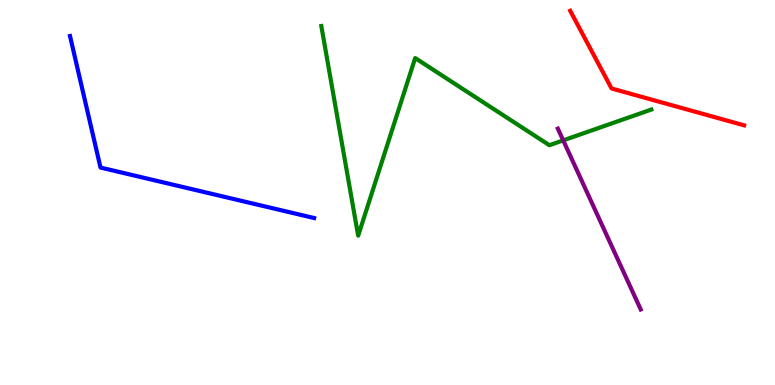[{'lines': ['blue', 'red'], 'intersections': []}, {'lines': ['green', 'red'], 'intersections': []}, {'lines': ['purple', 'red'], 'intersections': []}, {'lines': ['blue', 'green'], 'intersections': []}, {'lines': ['blue', 'purple'], 'intersections': []}, {'lines': ['green', 'purple'], 'intersections': [{'x': 7.27, 'y': 6.35}]}]